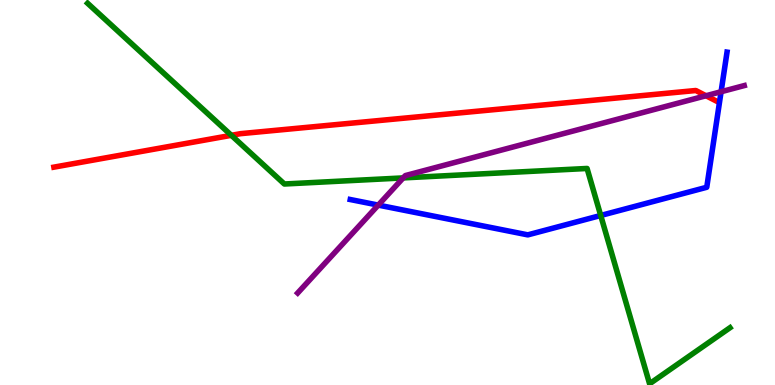[{'lines': ['blue', 'red'], 'intersections': []}, {'lines': ['green', 'red'], 'intersections': [{'x': 2.99, 'y': 6.49}]}, {'lines': ['purple', 'red'], 'intersections': [{'x': 9.11, 'y': 7.51}]}, {'lines': ['blue', 'green'], 'intersections': [{'x': 7.75, 'y': 4.4}]}, {'lines': ['blue', 'purple'], 'intersections': [{'x': 4.88, 'y': 4.67}, {'x': 9.3, 'y': 7.62}]}, {'lines': ['green', 'purple'], 'intersections': [{'x': 5.2, 'y': 5.38}]}]